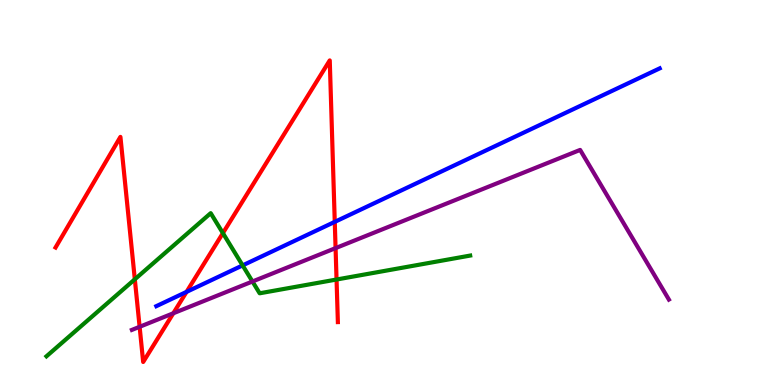[{'lines': ['blue', 'red'], 'intersections': [{'x': 2.41, 'y': 2.42}, {'x': 4.32, 'y': 4.24}]}, {'lines': ['green', 'red'], 'intersections': [{'x': 1.74, 'y': 2.75}, {'x': 2.88, 'y': 3.94}, {'x': 4.34, 'y': 2.74}]}, {'lines': ['purple', 'red'], 'intersections': [{'x': 1.8, 'y': 1.51}, {'x': 2.24, 'y': 1.86}, {'x': 4.33, 'y': 3.56}]}, {'lines': ['blue', 'green'], 'intersections': [{'x': 3.13, 'y': 3.11}]}, {'lines': ['blue', 'purple'], 'intersections': []}, {'lines': ['green', 'purple'], 'intersections': [{'x': 3.26, 'y': 2.69}]}]